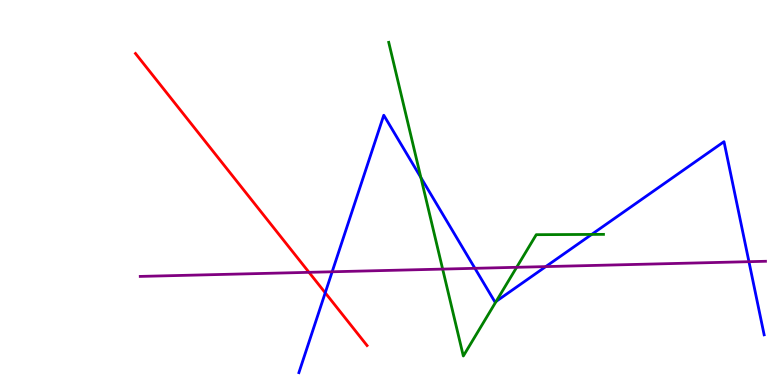[{'lines': ['blue', 'red'], 'intersections': [{'x': 4.2, 'y': 2.4}]}, {'lines': ['green', 'red'], 'intersections': []}, {'lines': ['purple', 'red'], 'intersections': [{'x': 3.99, 'y': 2.93}]}, {'lines': ['blue', 'green'], 'intersections': [{'x': 5.43, 'y': 5.39}, {'x': 6.4, 'y': 2.17}, {'x': 7.63, 'y': 3.91}]}, {'lines': ['blue', 'purple'], 'intersections': [{'x': 4.29, 'y': 2.94}, {'x': 6.13, 'y': 3.03}, {'x': 7.04, 'y': 3.08}, {'x': 9.66, 'y': 3.2}]}, {'lines': ['green', 'purple'], 'intersections': [{'x': 5.71, 'y': 3.01}, {'x': 6.67, 'y': 3.06}]}]